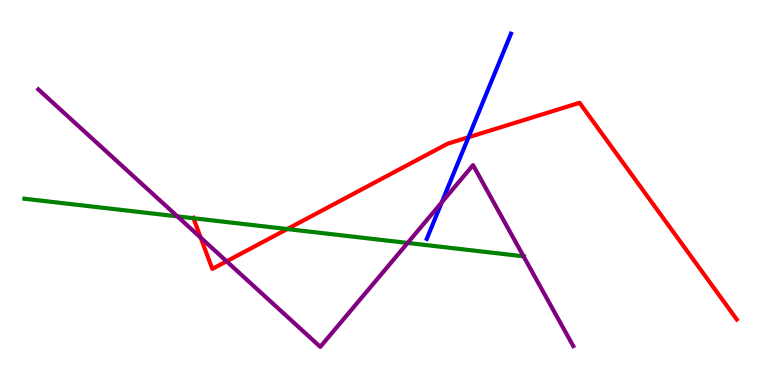[{'lines': ['blue', 'red'], 'intersections': [{'x': 6.04, 'y': 6.44}]}, {'lines': ['green', 'red'], 'intersections': [{'x': 2.5, 'y': 4.33}, {'x': 3.71, 'y': 4.05}]}, {'lines': ['purple', 'red'], 'intersections': [{'x': 2.59, 'y': 3.83}, {'x': 2.92, 'y': 3.21}]}, {'lines': ['blue', 'green'], 'intersections': []}, {'lines': ['blue', 'purple'], 'intersections': [{'x': 5.7, 'y': 4.74}]}, {'lines': ['green', 'purple'], 'intersections': [{'x': 2.29, 'y': 4.38}, {'x': 5.26, 'y': 3.69}, {'x': 6.76, 'y': 3.34}]}]